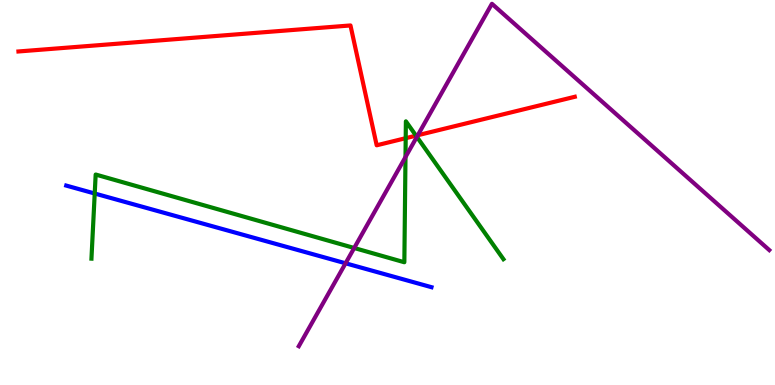[{'lines': ['blue', 'red'], 'intersections': []}, {'lines': ['green', 'red'], 'intersections': [{'x': 5.23, 'y': 6.41}, {'x': 5.37, 'y': 6.48}]}, {'lines': ['purple', 'red'], 'intersections': [{'x': 5.39, 'y': 6.49}]}, {'lines': ['blue', 'green'], 'intersections': [{'x': 1.22, 'y': 4.97}]}, {'lines': ['blue', 'purple'], 'intersections': [{'x': 4.46, 'y': 3.16}]}, {'lines': ['green', 'purple'], 'intersections': [{'x': 4.57, 'y': 3.56}, {'x': 5.23, 'y': 5.92}, {'x': 5.38, 'y': 6.45}]}]